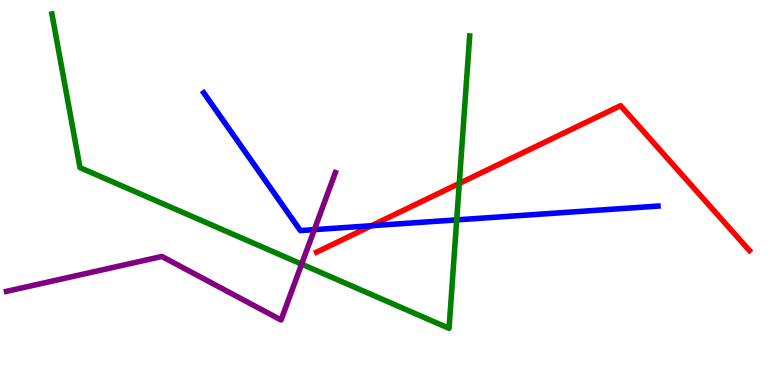[{'lines': ['blue', 'red'], 'intersections': [{'x': 4.79, 'y': 4.14}]}, {'lines': ['green', 'red'], 'intersections': [{'x': 5.93, 'y': 5.24}]}, {'lines': ['purple', 'red'], 'intersections': []}, {'lines': ['blue', 'green'], 'intersections': [{'x': 5.89, 'y': 4.29}]}, {'lines': ['blue', 'purple'], 'intersections': [{'x': 4.06, 'y': 4.04}]}, {'lines': ['green', 'purple'], 'intersections': [{'x': 3.89, 'y': 3.14}]}]